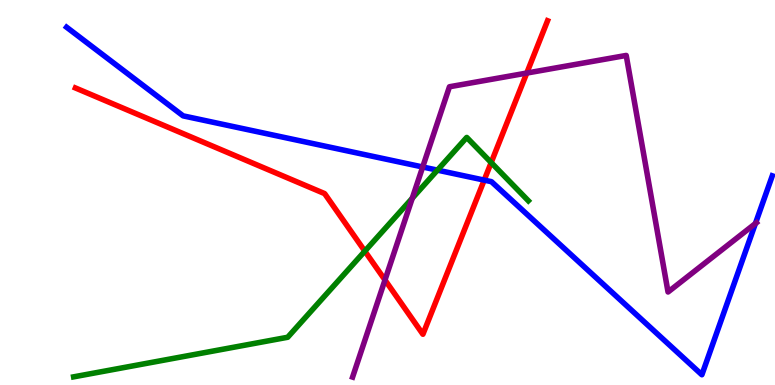[{'lines': ['blue', 'red'], 'intersections': [{'x': 6.25, 'y': 5.32}]}, {'lines': ['green', 'red'], 'intersections': [{'x': 4.71, 'y': 3.48}, {'x': 6.34, 'y': 5.78}]}, {'lines': ['purple', 'red'], 'intersections': [{'x': 4.97, 'y': 2.73}, {'x': 6.8, 'y': 8.1}]}, {'lines': ['blue', 'green'], 'intersections': [{'x': 5.64, 'y': 5.58}]}, {'lines': ['blue', 'purple'], 'intersections': [{'x': 5.45, 'y': 5.66}, {'x': 9.75, 'y': 4.19}]}, {'lines': ['green', 'purple'], 'intersections': [{'x': 5.32, 'y': 4.85}]}]